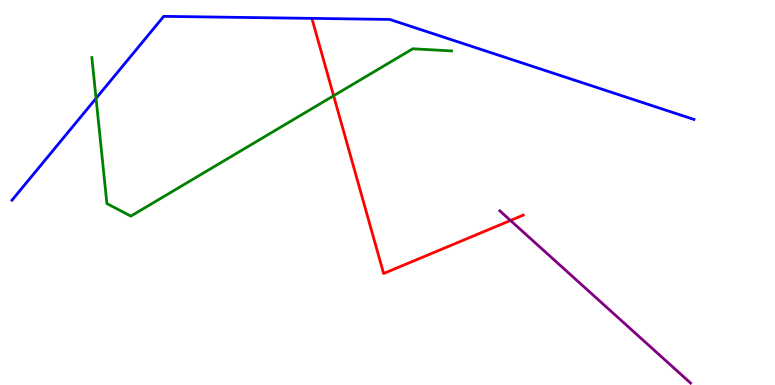[{'lines': ['blue', 'red'], 'intersections': []}, {'lines': ['green', 'red'], 'intersections': [{'x': 4.3, 'y': 7.51}]}, {'lines': ['purple', 'red'], 'intersections': [{'x': 6.59, 'y': 4.27}]}, {'lines': ['blue', 'green'], 'intersections': [{'x': 1.24, 'y': 7.45}]}, {'lines': ['blue', 'purple'], 'intersections': []}, {'lines': ['green', 'purple'], 'intersections': []}]